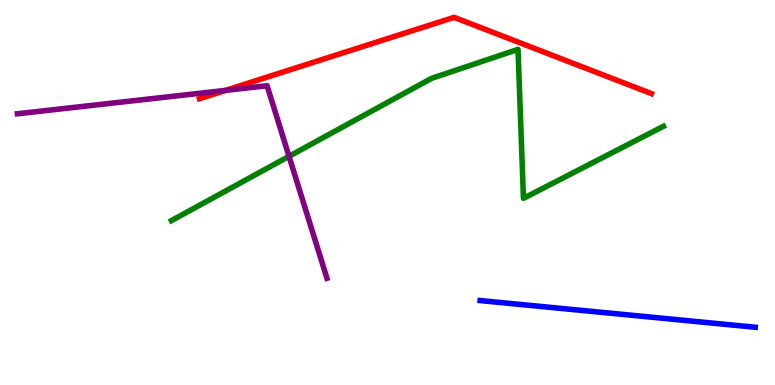[{'lines': ['blue', 'red'], 'intersections': []}, {'lines': ['green', 'red'], 'intersections': []}, {'lines': ['purple', 'red'], 'intersections': [{'x': 2.91, 'y': 7.65}]}, {'lines': ['blue', 'green'], 'intersections': []}, {'lines': ['blue', 'purple'], 'intersections': []}, {'lines': ['green', 'purple'], 'intersections': [{'x': 3.73, 'y': 5.94}]}]